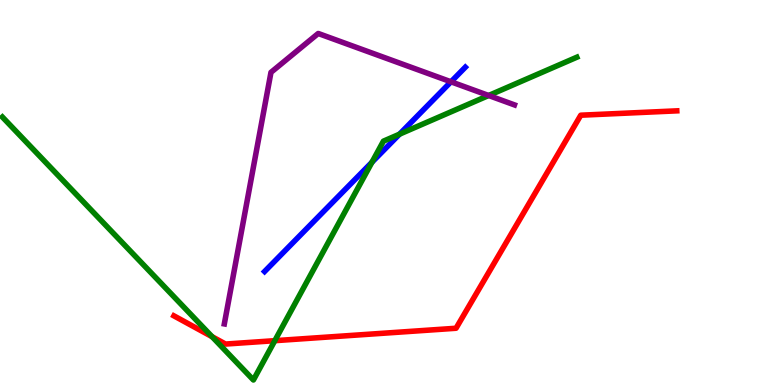[{'lines': ['blue', 'red'], 'intersections': []}, {'lines': ['green', 'red'], 'intersections': [{'x': 2.74, 'y': 1.25}, {'x': 3.55, 'y': 1.15}]}, {'lines': ['purple', 'red'], 'intersections': []}, {'lines': ['blue', 'green'], 'intersections': [{'x': 4.8, 'y': 5.79}, {'x': 5.16, 'y': 6.52}]}, {'lines': ['blue', 'purple'], 'intersections': [{'x': 5.82, 'y': 7.88}]}, {'lines': ['green', 'purple'], 'intersections': [{'x': 6.31, 'y': 7.52}]}]